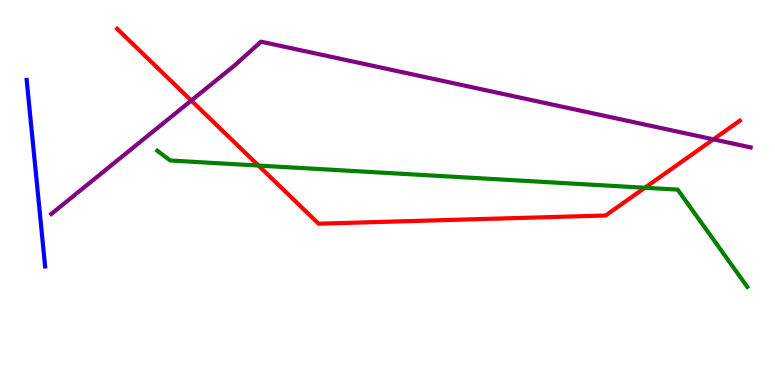[{'lines': ['blue', 'red'], 'intersections': []}, {'lines': ['green', 'red'], 'intersections': [{'x': 3.34, 'y': 5.7}, {'x': 8.32, 'y': 5.12}]}, {'lines': ['purple', 'red'], 'intersections': [{'x': 2.47, 'y': 7.39}, {'x': 9.21, 'y': 6.38}]}, {'lines': ['blue', 'green'], 'intersections': []}, {'lines': ['blue', 'purple'], 'intersections': []}, {'lines': ['green', 'purple'], 'intersections': []}]